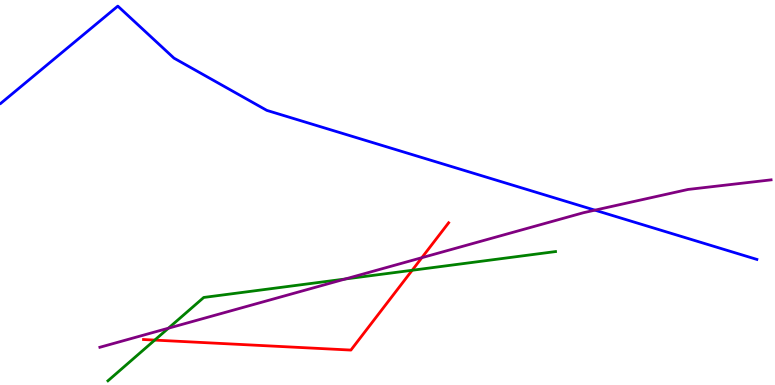[{'lines': ['blue', 'red'], 'intersections': []}, {'lines': ['green', 'red'], 'intersections': [{'x': 2.0, 'y': 1.17}, {'x': 5.32, 'y': 2.98}]}, {'lines': ['purple', 'red'], 'intersections': [{'x': 5.44, 'y': 3.31}]}, {'lines': ['blue', 'green'], 'intersections': []}, {'lines': ['blue', 'purple'], 'intersections': [{'x': 7.68, 'y': 4.54}]}, {'lines': ['green', 'purple'], 'intersections': [{'x': 2.17, 'y': 1.48}, {'x': 4.45, 'y': 2.75}]}]